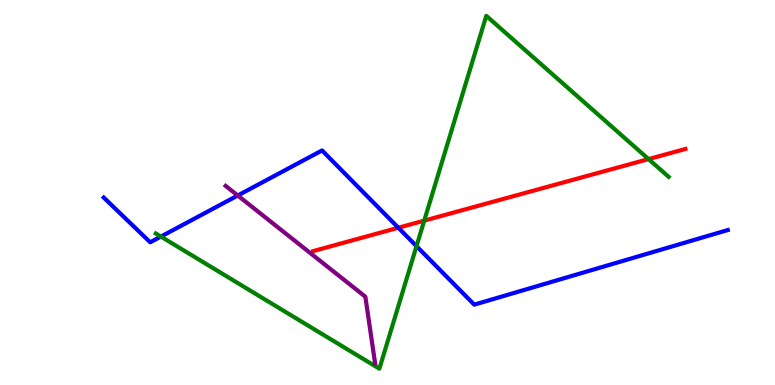[{'lines': ['blue', 'red'], 'intersections': [{'x': 5.14, 'y': 4.08}]}, {'lines': ['green', 'red'], 'intersections': [{'x': 5.47, 'y': 4.27}, {'x': 8.37, 'y': 5.87}]}, {'lines': ['purple', 'red'], 'intersections': []}, {'lines': ['blue', 'green'], 'intersections': [{'x': 2.08, 'y': 3.85}, {'x': 5.37, 'y': 3.61}]}, {'lines': ['blue', 'purple'], 'intersections': [{'x': 3.07, 'y': 4.92}]}, {'lines': ['green', 'purple'], 'intersections': []}]